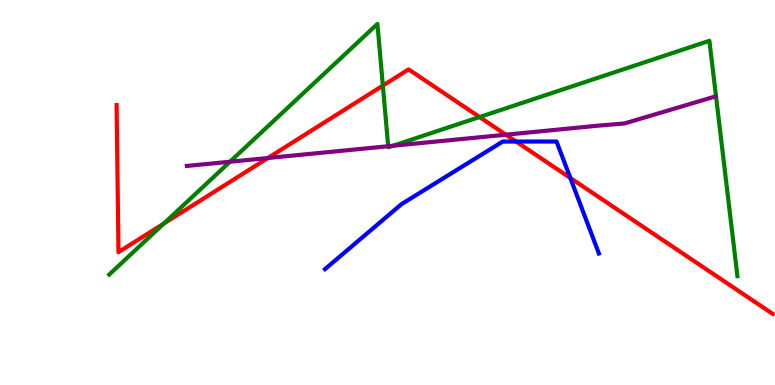[{'lines': ['blue', 'red'], 'intersections': [{'x': 6.66, 'y': 6.32}, {'x': 7.36, 'y': 5.38}]}, {'lines': ['green', 'red'], 'intersections': [{'x': 2.11, 'y': 4.19}, {'x': 4.94, 'y': 7.78}, {'x': 6.19, 'y': 6.96}]}, {'lines': ['purple', 'red'], 'intersections': [{'x': 3.46, 'y': 5.9}, {'x': 6.53, 'y': 6.5}]}, {'lines': ['blue', 'green'], 'intersections': []}, {'lines': ['blue', 'purple'], 'intersections': []}, {'lines': ['green', 'purple'], 'intersections': [{'x': 2.97, 'y': 5.8}, {'x': 5.01, 'y': 6.2}, {'x': 5.07, 'y': 6.21}]}]